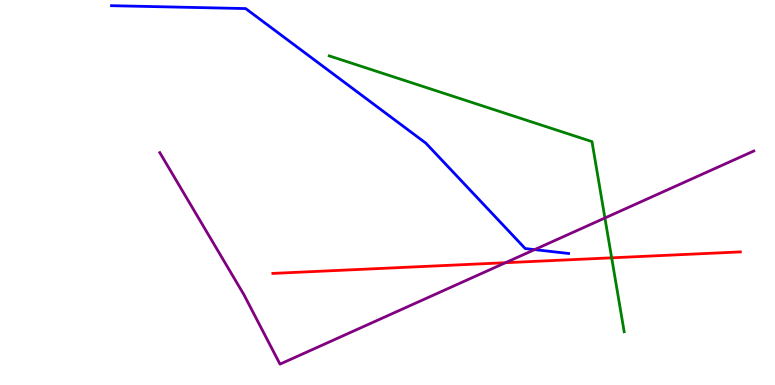[{'lines': ['blue', 'red'], 'intersections': []}, {'lines': ['green', 'red'], 'intersections': [{'x': 7.89, 'y': 3.3}]}, {'lines': ['purple', 'red'], 'intersections': [{'x': 6.52, 'y': 3.18}]}, {'lines': ['blue', 'green'], 'intersections': []}, {'lines': ['blue', 'purple'], 'intersections': [{'x': 6.9, 'y': 3.52}]}, {'lines': ['green', 'purple'], 'intersections': [{'x': 7.81, 'y': 4.34}]}]